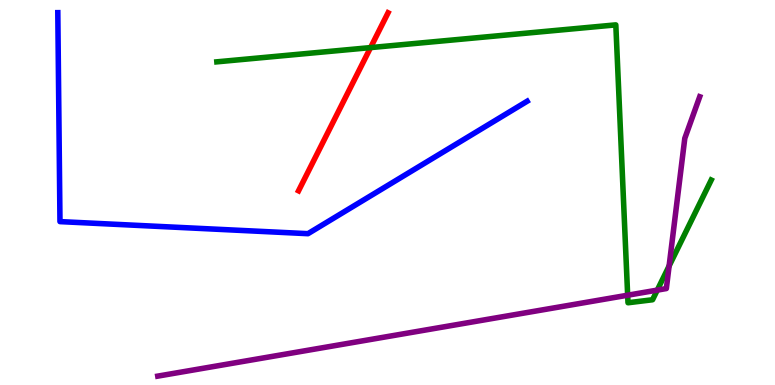[{'lines': ['blue', 'red'], 'intersections': []}, {'lines': ['green', 'red'], 'intersections': [{'x': 4.78, 'y': 8.76}]}, {'lines': ['purple', 'red'], 'intersections': []}, {'lines': ['blue', 'green'], 'intersections': []}, {'lines': ['blue', 'purple'], 'intersections': []}, {'lines': ['green', 'purple'], 'intersections': [{'x': 8.1, 'y': 2.33}, {'x': 8.48, 'y': 2.46}, {'x': 8.63, 'y': 3.09}]}]